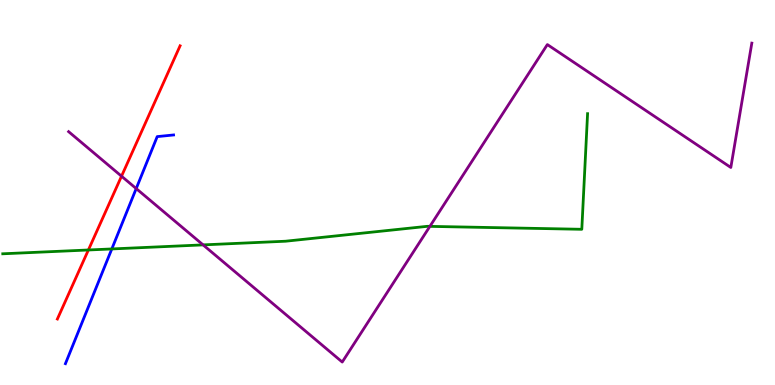[{'lines': ['blue', 'red'], 'intersections': []}, {'lines': ['green', 'red'], 'intersections': [{'x': 1.14, 'y': 3.51}]}, {'lines': ['purple', 'red'], 'intersections': [{'x': 1.57, 'y': 5.42}]}, {'lines': ['blue', 'green'], 'intersections': [{'x': 1.44, 'y': 3.53}]}, {'lines': ['blue', 'purple'], 'intersections': [{'x': 1.76, 'y': 5.1}]}, {'lines': ['green', 'purple'], 'intersections': [{'x': 2.62, 'y': 3.64}, {'x': 5.55, 'y': 4.12}]}]